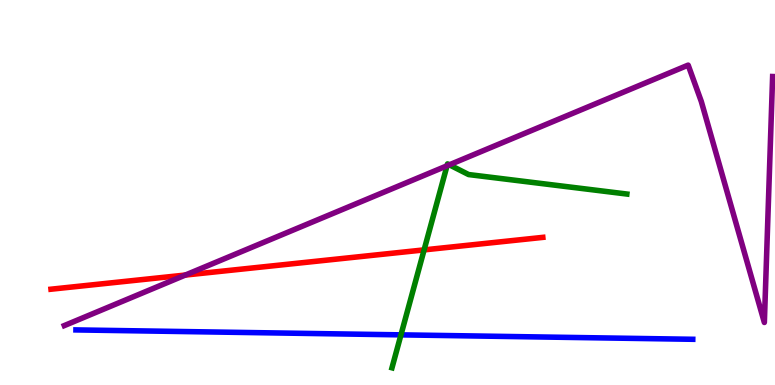[{'lines': ['blue', 'red'], 'intersections': []}, {'lines': ['green', 'red'], 'intersections': [{'x': 5.47, 'y': 3.51}]}, {'lines': ['purple', 'red'], 'intersections': [{'x': 2.39, 'y': 2.86}]}, {'lines': ['blue', 'green'], 'intersections': [{'x': 5.17, 'y': 1.3}]}, {'lines': ['blue', 'purple'], 'intersections': []}, {'lines': ['green', 'purple'], 'intersections': [{'x': 5.77, 'y': 5.69}, {'x': 5.8, 'y': 5.72}]}]